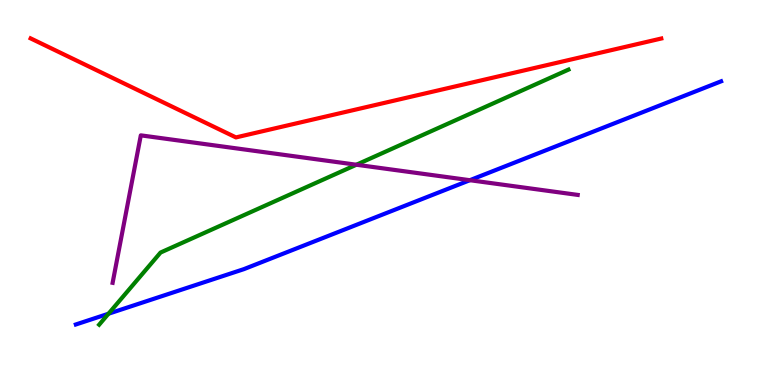[{'lines': ['blue', 'red'], 'intersections': []}, {'lines': ['green', 'red'], 'intersections': []}, {'lines': ['purple', 'red'], 'intersections': []}, {'lines': ['blue', 'green'], 'intersections': [{'x': 1.4, 'y': 1.85}]}, {'lines': ['blue', 'purple'], 'intersections': [{'x': 6.06, 'y': 5.32}]}, {'lines': ['green', 'purple'], 'intersections': [{'x': 4.6, 'y': 5.72}]}]